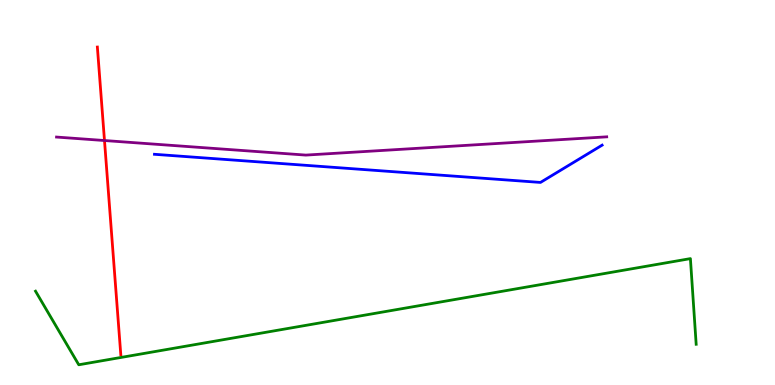[{'lines': ['blue', 'red'], 'intersections': []}, {'lines': ['green', 'red'], 'intersections': []}, {'lines': ['purple', 'red'], 'intersections': [{'x': 1.35, 'y': 6.35}]}, {'lines': ['blue', 'green'], 'intersections': []}, {'lines': ['blue', 'purple'], 'intersections': []}, {'lines': ['green', 'purple'], 'intersections': []}]